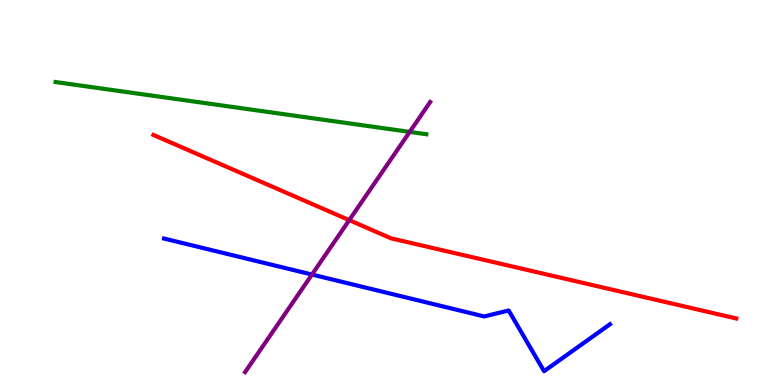[{'lines': ['blue', 'red'], 'intersections': []}, {'lines': ['green', 'red'], 'intersections': []}, {'lines': ['purple', 'red'], 'intersections': [{'x': 4.51, 'y': 4.28}]}, {'lines': ['blue', 'green'], 'intersections': []}, {'lines': ['blue', 'purple'], 'intersections': [{'x': 4.03, 'y': 2.87}]}, {'lines': ['green', 'purple'], 'intersections': [{'x': 5.29, 'y': 6.57}]}]